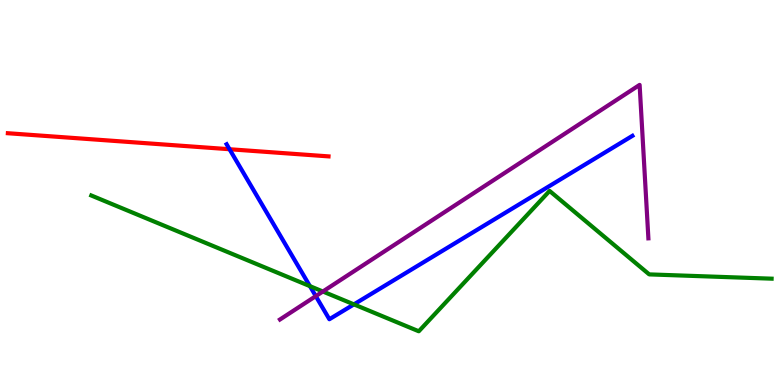[{'lines': ['blue', 'red'], 'intersections': [{'x': 2.96, 'y': 6.12}]}, {'lines': ['green', 'red'], 'intersections': []}, {'lines': ['purple', 'red'], 'intersections': []}, {'lines': ['blue', 'green'], 'intersections': [{'x': 4.0, 'y': 2.57}, {'x': 4.57, 'y': 2.09}]}, {'lines': ['blue', 'purple'], 'intersections': [{'x': 4.07, 'y': 2.31}]}, {'lines': ['green', 'purple'], 'intersections': [{'x': 4.17, 'y': 2.43}]}]